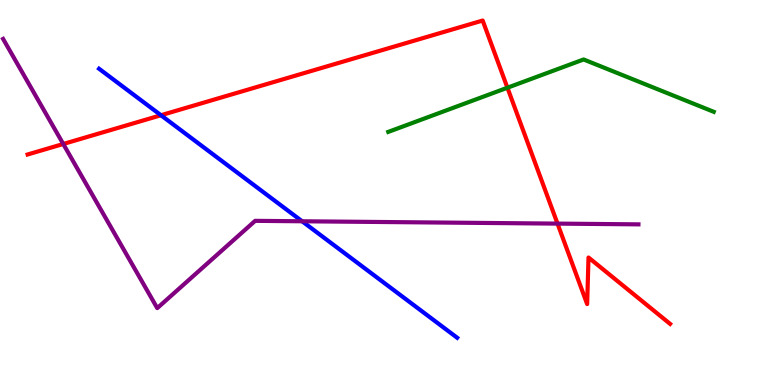[{'lines': ['blue', 'red'], 'intersections': [{'x': 2.08, 'y': 7.01}]}, {'lines': ['green', 'red'], 'intersections': [{'x': 6.55, 'y': 7.72}]}, {'lines': ['purple', 'red'], 'intersections': [{'x': 0.816, 'y': 6.26}, {'x': 7.19, 'y': 4.19}]}, {'lines': ['blue', 'green'], 'intersections': []}, {'lines': ['blue', 'purple'], 'intersections': [{'x': 3.9, 'y': 4.25}]}, {'lines': ['green', 'purple'], 'intersections': []}]